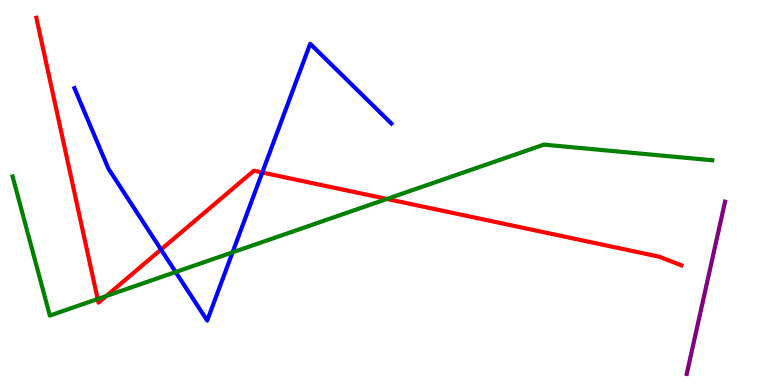[{'lines': ['blue', 'red'], 'intersections': [{'x': 2.08, 'y': 3.52}, {'x': 3.38, 'y': 5.52}]}, {'lines': ['green', 'red'], 'intersections': [{'x': 1.26, 'y': 2.23}, {'x': 1.37, 'y': 2.31}, {'x': 4.99, 'y': 4.83}]}, {'lines': ['purple', 'red'], 'intersections': []}, {'lines': ['blue', 'green'], 'intersections': [{'x': 2.27, 'y': 2.93}, {'x': 3.0, 'y': 3.45}]}, {'lines': ['blue', 'purple'], 'intersections': []}, {'lines': ['green', 'purple'], 'intersections': []}]